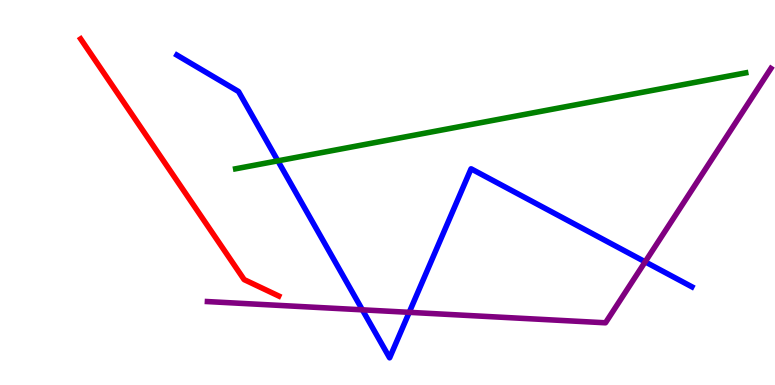[{'lines': ['blue', 'red'], 'intersections': []}, {'lines': ['green', 'red'], 'intersections': []}, {'lines': ['purple', 'red'], 'intersections': []}, {'lines': ['blue', 'green'], 'intersections': [{'x': 3.59, 'y': 5.82}]}, {'lines': ['blue', 'purple'], 'intersections': [{'x': 4.68, 'y': 1.95}, {'x': 5.28, 'y': 1.89}, {'x': 8.32, 'y': 3.2}]}, {'lines': ['green', 'purple'], 'intersections': []}]